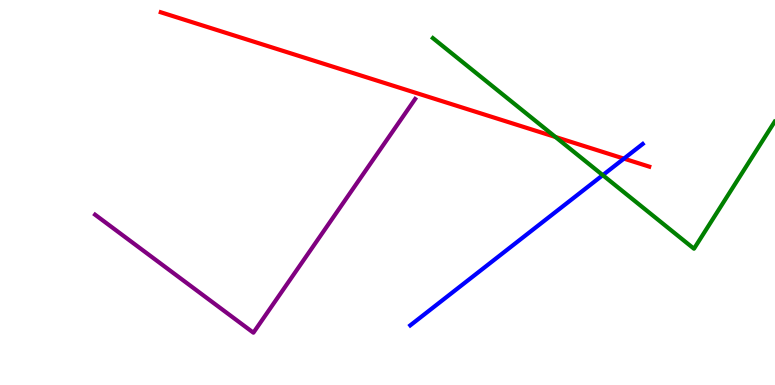[{'lines': ['blue', 'red'], 'intersections': [{'x': 8.05, 'y': 5.88}]}, {'lines': ['green', 'red'], 'intersections': [{'x': 7.17, 'y': 6.44}]}, {'lines': ['purple', 'red'], 'intersections': []}, {'lines': ['blue', 'green'], 'intersections': [{'x': 7.78, 'y': 5.45}]}, {'lines': ['blue', 'purple'], 'intersections': []}, {'lines': ['green', 'purple'], 'intersections': []}]